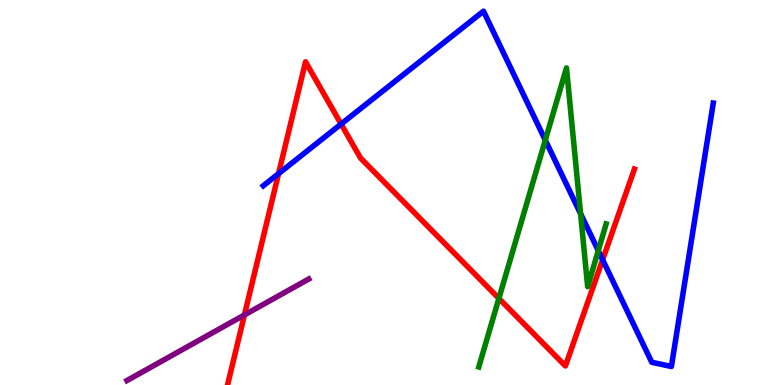[{'lines': ['blue', 'red'], 'intersections': [{'x': 3.59, 'y': 5.49}, {'x': 4.4, 'y': 6.78}, {'x': 7.78, 'y': 3.25}]}, {'lines': ['green', 'red'], 'intersections': [{'x': 6.44, 'y': 2.25}]}, {'lines': ['purple', 'red'], 'intersections': [{'x': 3.15, 'y': 1.82}]}, {'lines': ['blue', 'green'], 'intersections': [{'x': 7.04, 'y': 6.36}, {'x': 7.49, 'y': 4.45}, {'x': 7.72, 'y': 3.49}]}, {'lines': ['blue', 'purple'], 'intersections': []}, {'lines': ['green', 'purple'], 'intersections': []}]